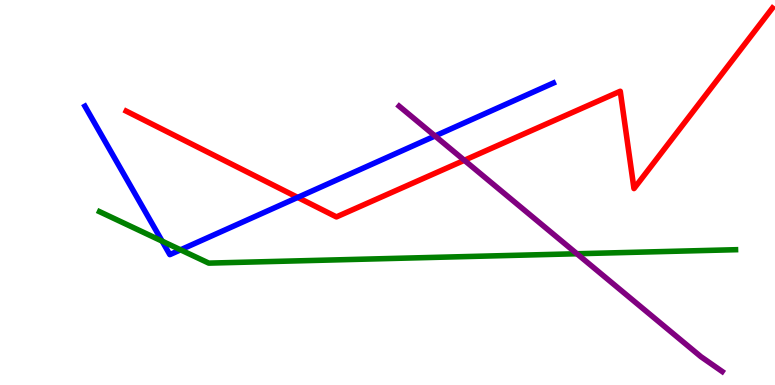[{'lines': ['blue', 'red'], 'intersections': [{'x': 3.84, 'y': 4.87}]}, {'lines': ['green', 'red'], 'intersections': []}, {'lines': ['purple', 'red'], 'intersections': [{'x': 5.99, 'y': 5.84}]}, {'lines': ['blue', 'green'], 'intersections': [{'x': 2.09, 'y': 3.74}, {'x': 2.33, 'y': 3.51}]}, {'lines': ['blue', 'purple'], 'intersections': [{'x': 5.61, 'y': 6.47}]}, {'lines': ['green', 'purple'], 'intersections': [{'x': 7.44, 'y': 3.41}]}]